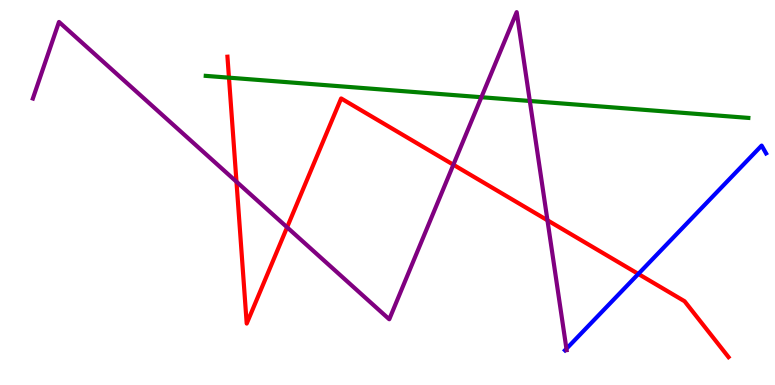[{'lines': ['blue', 'red'], 'intersections': [{'x': 8.24, 'y': 2.88}]}, {'lines': ['green', 'red'], 'intersections': [{'x': 2.95, 'y': 7.98}]}, {'lines': ['purple', 'red'], 'intersections': [{'x': 3.05, 'y': 5.28}, {'x': 3.7, 'y': 4.1}, {'x': 5.85, 'y': 5.72}, {'x': 7.06, 'y': 4.28}]}, {'lines': ['blue', 'green'], 'intersections': []}, {'lines': ['blue', 'purple'], 'intersections': [{'x': 7.31, 'y': 0.941}]}, {'lines': ['green', 'purple'], 'intersections': [{'x': 6.21, 'y': 7.47}, {'x': 6.84, 'y': 7.38}]}]